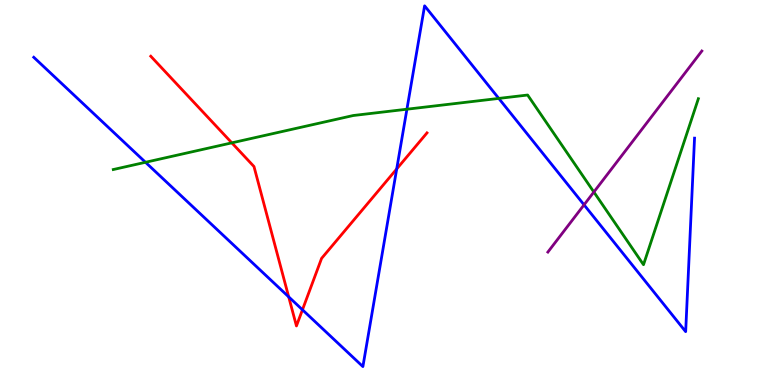[{'lines': ['blue', 'red'], 'intersections': [{'x': 3.73, 'y': 2.29}, {'x': 3.9, 'y': 1.95}, {'x': 5.12, 'y': 5.61}]}, {'lines': ['green', 'red'], 'intersections': [{'x': 2.99, 'y': 6.29}]}, {'lines': ['purple', 'red'], 'intersections': []}, {'lines': ['blue', 'green'], 'intersections': [{'x': 1.88, 'y': 5.78}, {'x': 5.25, 'y': 7.16}, {'x': 6.44, 'y': 7.44}]}, {'lines': ['blue', 'purple'], 'intersections': [{'x': 7.54, 'y': 4.68}]}, {'lines': ['green', 'purple'], 'intersections': [{'x': 7.66, 'y': 5.01}]}]